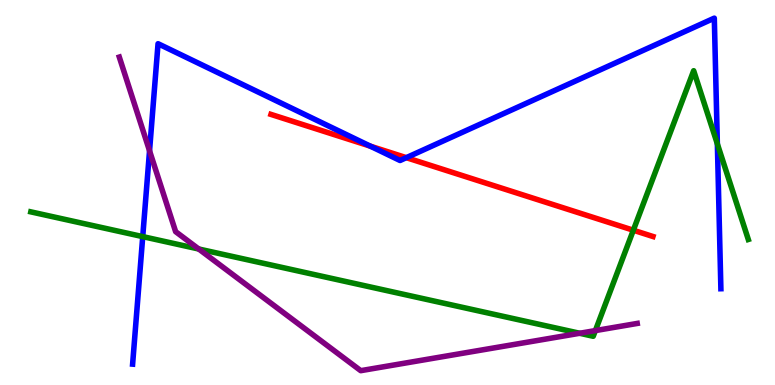[{'lines': ['blue', 'red'], 'intersections': [{'x': 4.78, 'y': 6.2}, {'x': 5.24, 'y': 5.9}]}, {'lines': ['green', 'red'], 'intersections': [{'x': 8.17, 'y': 4.02}]}, {'lines': ['purple', 'red'], 'intersections': []}, {'lines': ['blue', 'green'], 'intersections': [{'x': 1.84, 'y': 3.85}, {'x': 9.26, 'y': 6.26}]}, {'lines': ['blue', 'purple'], 'intersections': [{'x': 1.93, 'y': 6.08}]}, {'lines': ['green', 'purple'], 'intersections': [{'x': 2.56, 'y': 3.53}, {'x': 7.48, 'y': 1.34}, {'x': 7.68, 'y': 1.41}]}]